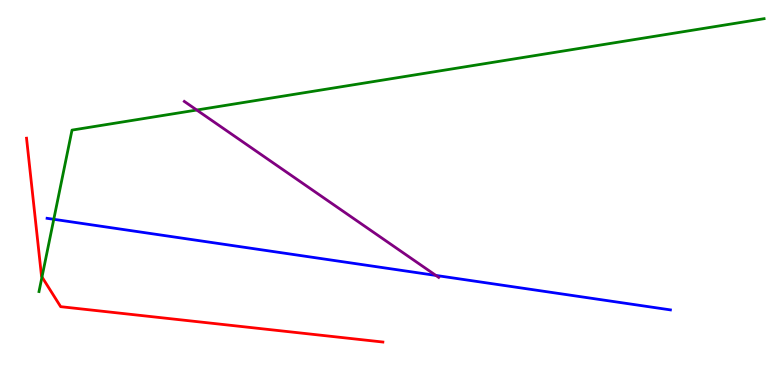[{'lines': ['blue', 'red'], 'intersections': []}, {'lines': ['green', 'red'], 'intersections': [{'x': 0.542, 'y': 2.81}]}, {'lines': ['purple', 'red'], 'intersections': []}, {'lines': ['blue', 'green'], 'intersections': [{'x': 0.694, 'y': 4.3}]}, {'lines': ['blue', 'purple'], 'intersections': [{'x': 5.62, 'y': 2.85}]}, {'lines': ['green', 'purple'], 'intersections': [{'x': 2.54, 'y': 7.14}]}]